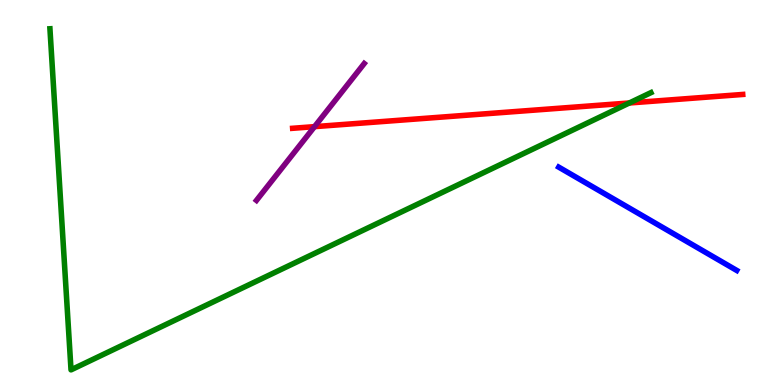[{'lines': ['blue', 'red'], 'intersections': []}, {'lines': ['green', 'red'], 'intersections': [{'x': 8.12, 'y': 7.33}]}, {'lines': ['purple', 'red'], 'intersections': [{'x': 4.06, 'y': 6.71}]}, {'lines': ['blue', 'green'], 'intersections': []}, {'lines': ['blue', 'purple'], 'intersections': []}, {'lines': ['green', 'purple'], 'intersections': []}]